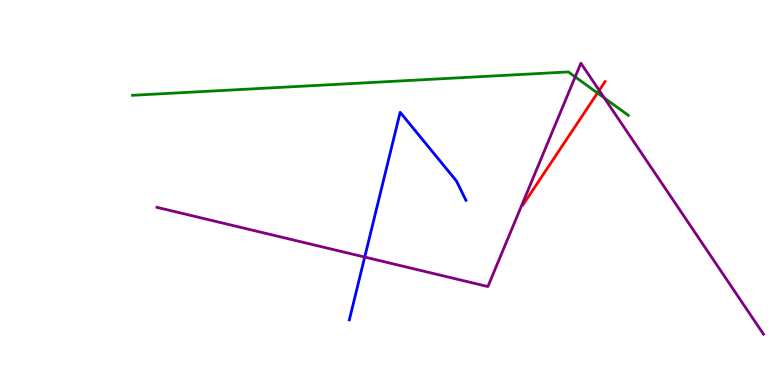[{'lines': ['blue', 'red'], 'intersections': []}, {'lines': ['green', 'red'], 'intersections': [{'x': 7.71, 'y': 7.58}]}, {'lines': ['purple', 'red'], 'intersections': [{'x': 7.73, 'y': 7.65}]}, {'lines': ['blue', 'green'], 'intersections': []}, {'lines': ['blue', 'purple'], 'intersections': [{'x': 4.71, 'y': 3.32}]}, {'lines': ['green', 'purple'], 'intersections': [{'x': 7.42, 'y': 8.0}, {'x': 7.8, 'y': 7.46}]}]